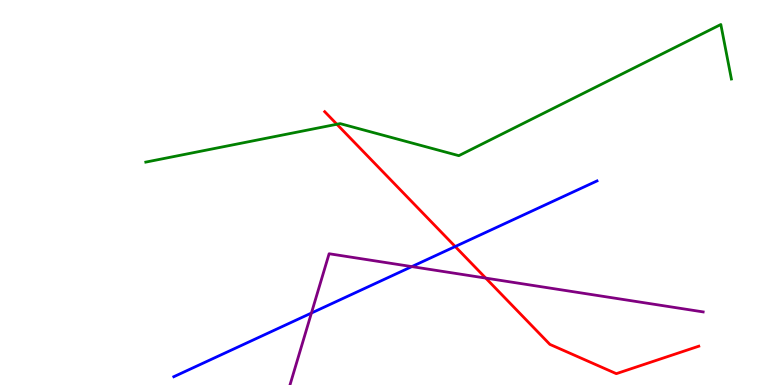[{'lines': ['blue', 'red'], 'intersections': [{'x': 5.87, 'y': 3.6}]}, {'lines': ['green', 'red'], 'intersections': [{'x': 4.35, 'y': 6.77}]}, {'lines': ['purple', 'red'], 'intersections': [{'x': 6.27, 'y': 2.78}]}, {'lines': ['blue', 'green'], 'intersections': []}, {'lines': ['blue', 'purple'], 'intersections': [{'x': 4.02, 'y': 1.87}, {'x': 5.31, 'y': 3.08}]}, {'lines': ['green', 'purple'], 'intersections': []}]